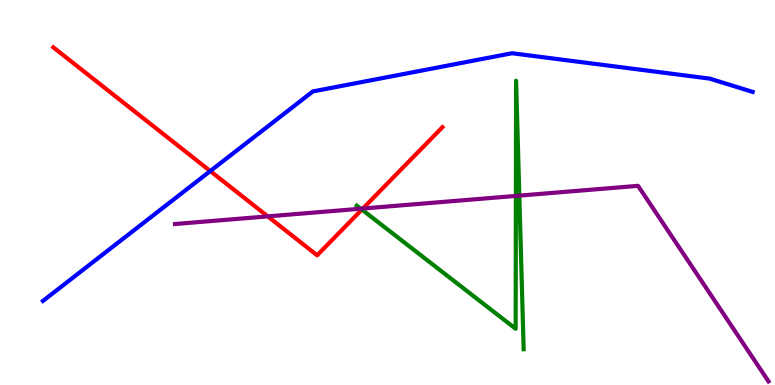[{'lines': ['blue', 'red'], 'intersections': [{'x': 2.71, 'y': 5.56}]}, {'lines': ['green', 'red'], 'intersections': [{'x': 4.67, 'y': 4.56}]}, {'lines': ['purple', 'red'], 'intersections': [{'x': 3.45, 'y': 4.38}, {'x': 4.68, 'y': 4.58}]}, {'lines': ['blue', 'green'], 'intersections': []}, {'lines': ['blue', 'purple'], 'intersections': []}, {'lines': ['green', 'purple'], 'intersections': [{'x': 4.66, 'y': 4.58}, {'x': 6.66, 'y': 4.91}, {'x': 6.7, 'y': 4.92}]}]